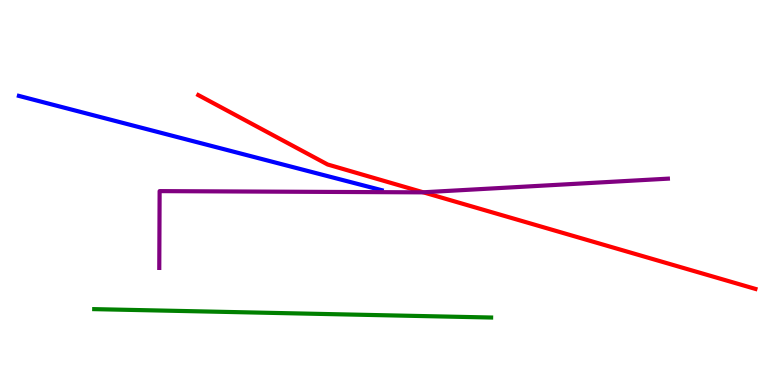[{'lines': ['blue', 'red'], 'intersections': []}, {'lines': ['green', 'red'], 'intersections': []}, {'lines': ['purple', 'red'], 'intersections': [{'x': 5.46, 'y': 5.01}]}, {'lines': ['blue', 'green'], 'intersections': []}, {'lines': ['blue', 'purple'], 'intersections': []}, {'lines': ['green', 'purple'], 'intersections': []}]